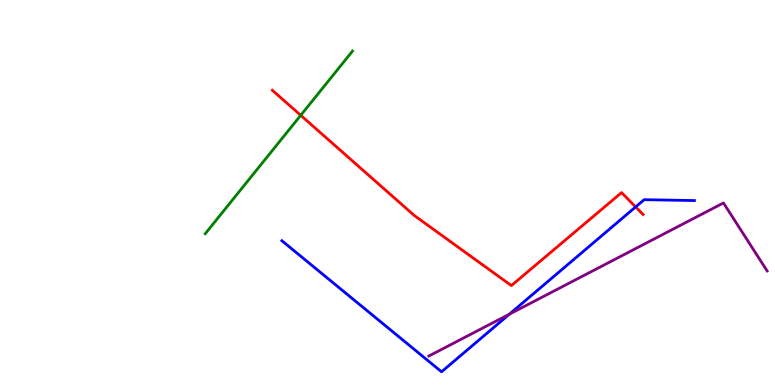[{'lines': ['blue', 'red'], 'intersections': [{'x': 8.2, 'y': 4.63}]}, {'lines': ['green', 'red'], 'intersections': [{'x': 3.88, 'y': 7.0}]}, {'lines': ['purple', 'red'], 'intersections': []}, {'lines': ['blue', 'green'], 'intersections': []}, {'lines': ['blue', 'purple'], 'intersections': [{'x': 6.57, 'y': 1.84}]}, {'lines': ['green', 'purple'], 'intersections': []}]